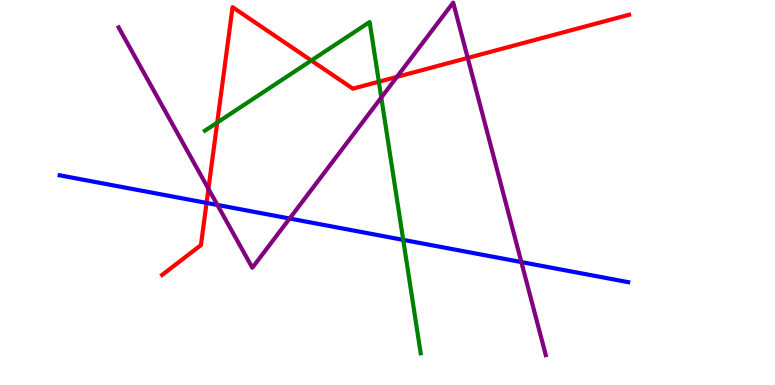[{'lines': ['blue', 'red'], 'intersections': [{'x': 2.67, 'y': 4.73}]}, {'lines': ['green', 'red'], 'intersections': [{'x': 2.8, 'y': 6.82}, {'x': 4.02, 'y': 8.43}, {'x': 4.89, 'y': 7.88}]}, {'lines': ['purple', 'red'], 'intersections': [{'x': 2.69, 'y': 5.1}, {'x': 5.12, 'y': 8.0}, {'x': 6.04, 'y': 8.5}]}, {'lines': ['blue', 'green'], 'intersections': [{'x': 5.2, 'y': 3.77}]}, {'lines': ['blue', 'purple'], 'intersections': [{'x': 2.81, 'y': 4.68}, {'x': 3.74, 'y': 4.32}, {'x': 6.73, 'y': 3.19}]}, {'lines': ['green', 'purple'], 'intersections': [{'x': 4.92, 'y': 7.47}]}]